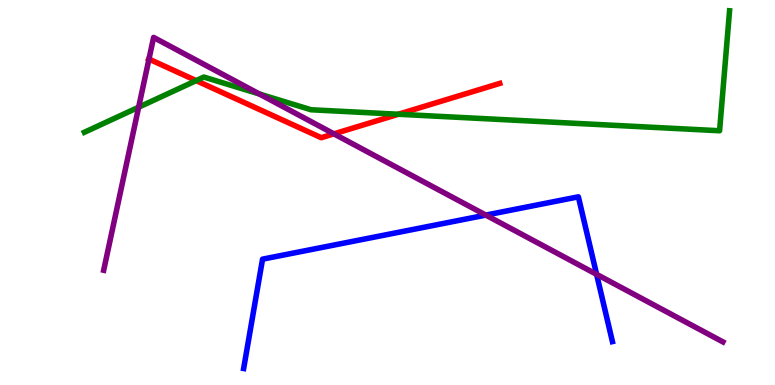[{'lines': ['blue', 'red'], 'intersections': []}, {'lines': ['green', 'red'], 'intersections': [{'x': 2.53, 'y': 7.91}, {'x': 5.14, 'y': 7.03}]}, {'lines': ['purple', 'red'], 'intersections': [{'x': 1.92, 'y': 8.47}, {'x': 4.31, 'y': 6.52}]}, {'lines': ['blue', 'green'], 'intersections': []}, {'lines': ['blue', 'purple'], 'intersections': [{'x': 6.27, 'y': 4.41}, {'x': 7.7, 'y': 2.87}]}, {'lines': ['green', 'purple'], 'intersections': [{'x': 1.79, 'y': 7.22}, {'x': 3.35, 'y': 7.56}]}]